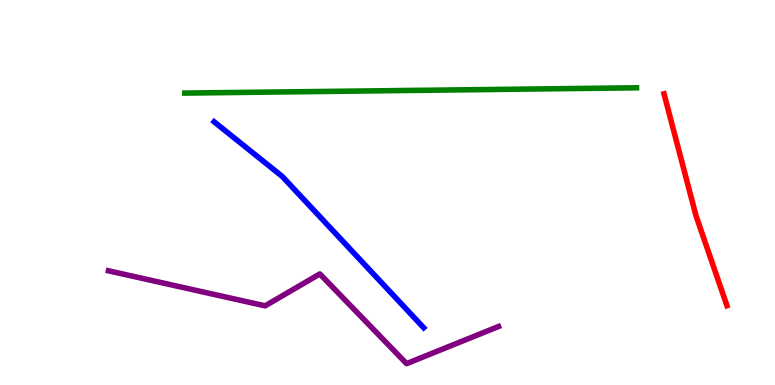[{'lines': ['blue', 'red'], 'intersections': []}, {'lines': ['green', 'red'], 'intersections': []}, {'lines': ['purple', 'red'], 'intersections': []}, {'lines': ['blue', 'green'], 'intersections': []}, {'lines': ['blue', 'purple'], 'intersections': []}, {'lines': ['green', 'purple'], 'intersections': []}]